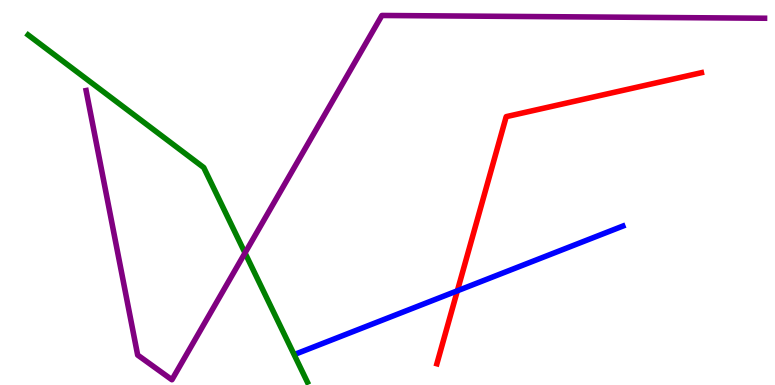[{'lines': ['blue', 'red'], 'intersections': [{'x': 5.9, 'y': 2.45}]}, {'lines': ['green', 'red'], 'intersections': []}, {'lines': ['purple', 'red'], 'intersections': []}, {'lines': ['blue', 'green'], 'intersections': []}, {'lines': ['blue', 'purple'], 'intersections': []}, {'lines': ['green', 'purple'], 'intersections': [{'x': 3.16, 'y': 3.43}]}]